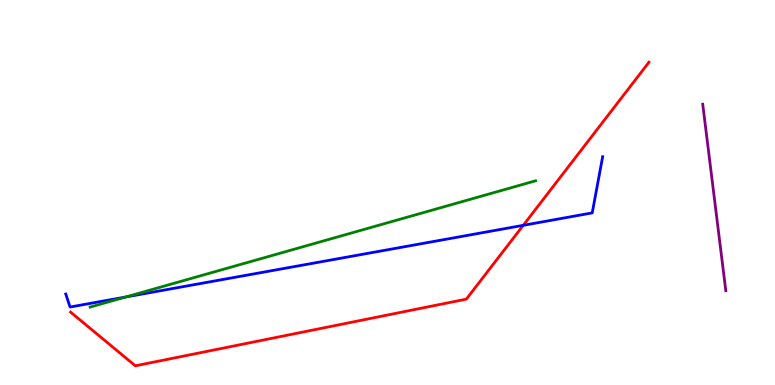[{'lines': ['blue', 'red'], 'intersections': [{'x': 6.75, 'y': 4.15}]}, {'lines': ['green', 'red'], 'intersections': []}, {'lines': ['purple', 'red'], 'intersections': []}, {'lines': ['blue', 'green'], 'intersections': [{'x': 1.62, 'y': 2.29}]}, {'lines': ['blue', 'purple'], 'intersections': []}, {'lines': ['green', 'purple'], 'intersections': []}]